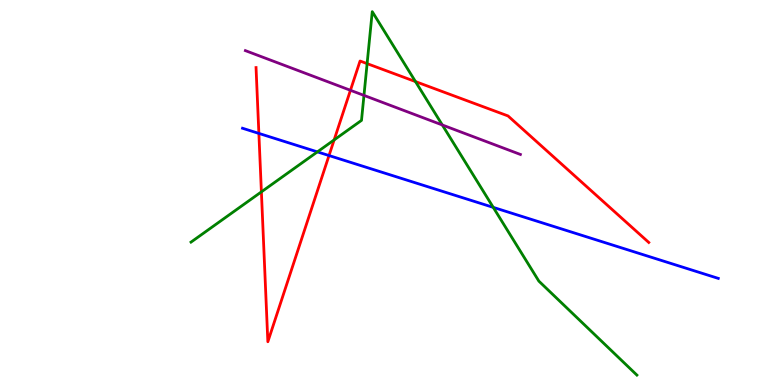[{'lines': ['blue', 'red'], 'intersections': [{'x': 3.34, 'y': 6.53}, {'x': 4.25, 'y': 5.96}]}, {'lines': ['green', 'red'], 'intersections': [{'x': 3.37, 'y': 5.02}, {'x': 4.31, 'y': 6.37}, {'x': 4.74, 'y': 8.35}, {'x': 5.36, 'y': 7.88}]}, {'lines': ['purple', 'red'], 'intersections': [{'x': 4.52, 'y': 7.65}]}, {'lines': ['blue', 'green'], 'intersections': [{'x': 4.1, 'y': 6.06}, {'x': 6.36, 'y': 4.61}]}, {'lines': ['blue', 'purple'], 'intersections': []}, {'lines': ['green', 'purple'], 'intersections': [{'x': 4.7, 'y': 7.52}, {'x': 5.71, 'y': 6.75}]}]